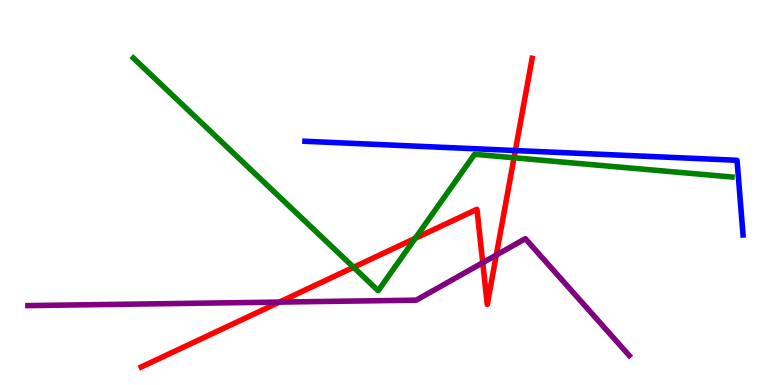[{'lines': ['blue', 'red'], 'intersections': [{'x': 6.65, 'y': 6.09}]}, {'lines': ['green', 'red'], 'intersections': [{'x': 4.56, 'y': 3.06}, {'x': 5.36, 'y': 3.81}, {'x': 6.63, 'y': 5.9}]}, {'lines': ['purple', 'red'], 'intersections': [{'x': 3.61, 'y': 2.15}, {'x': 6.23, 'y': 3.18}, {'x': 6.4, 'y': 3.38}]}, {'lines': ['blue', 'green'], 'intersections': []}, {'lines': ['blue', 'purple'], 'intersections': []}, {'lines': ['green', 'purple'], 'intersections': []}]